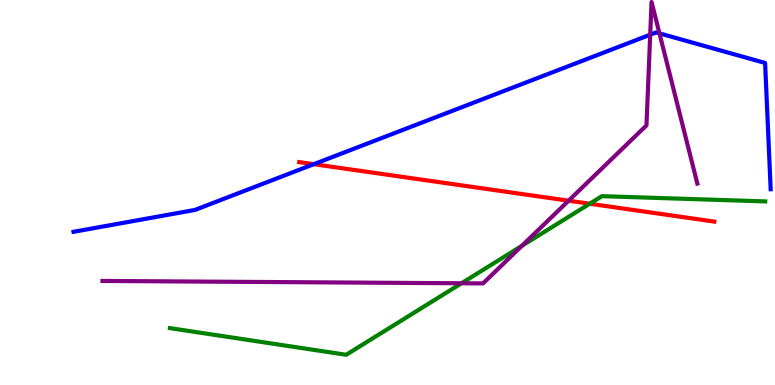[{'lines': ['blue', 'red'], 'intersections': [{'x': 4.05, 'y': 5.74}]}, {'lines': ['green', 'red'], 'intersections': [{'x': 7.61, 'y': 4.71}]}, {'lines': ['purple', 'red'], 'intersections': [{'x': 7.34, 'y': 4.79}]}, {'lines': ['blue', 'green'], 'intersections': []}, {'lines': ['blue', 'purple'], 'intersections': [{'x': 8.39, 'y': 9.1}, {'x': 8.51, 'y': 9.13}]}, {'lines': ['green', 'purple'], 'intersections': [{'x': 5.95, 'y': 2.64}, {'x': 6.73, 'y': 3.62}]}]